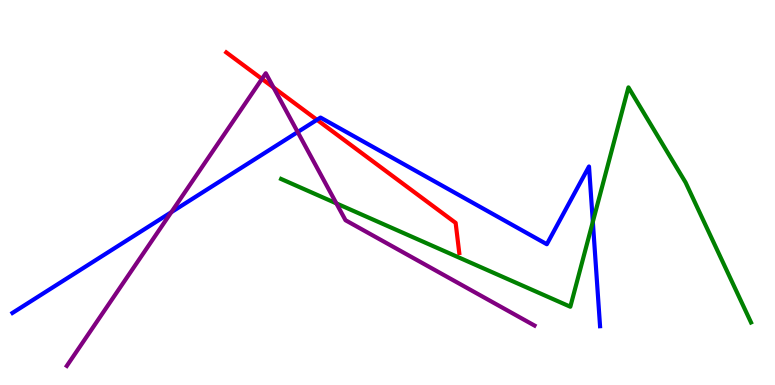[{'lines': ['blue', 'red'], 'intersections': [{'x': 4.09, 'y': 6.89}]}, {'lines': ['green', 'red'], 'intersections': []}, {'lines': ['purple', 'red'], 'intersections': [{'x': 3.38, 'y': 7.95}, {'x': 3.53, 'y': 7.73}]}, {'lines': ['blue', 'green'], 'intersections': [{'x': 7.65, 'y': 4.24}]}, {'lines': ['blue', 'purple'], 'intersections': [{'x': 2.21, 'y': 4.49}, {'x': 3.84, 'y': 6.57}]}, {'lines': ['green', 'purple'], 'intersections': [{'x': 4.34, 'y': 4.72}]}]